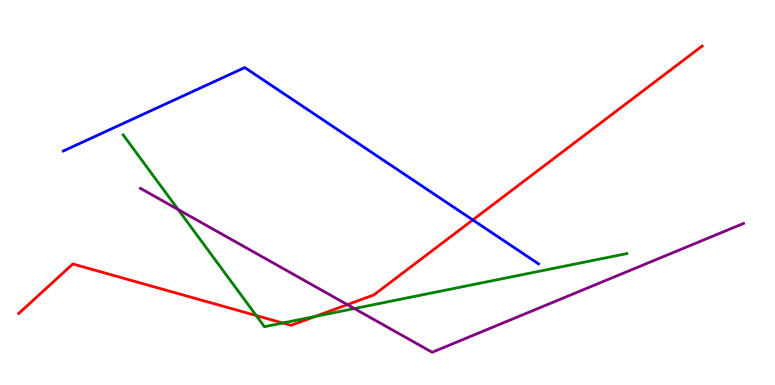[{'lines': ['blue', 'red'], 'intersections': [{'x': 6.1, 'y': 4.29}]}, {'lines': ['green', 'red'], 'intersections': [{'x': 3.31, 'y': 1.8}, {'x': 3.65, 'y': 1.61}, {'x': 4.07, 'y': 1.78}]}, {'lines': ['purple', 'red'], 'intersections': [{'x': 4.48, 'y': 2.09}]}, {'lines': ['blue', 'green'], 'intersections': []}, {'lines': ['blue', 'purple'], 'intersections': []}, {'lines': ['green', 'purple'], 'intersections': [{'x': 2.3, 'y': 4.56}, {'x': 4.57, 'y': 1.99}]}]